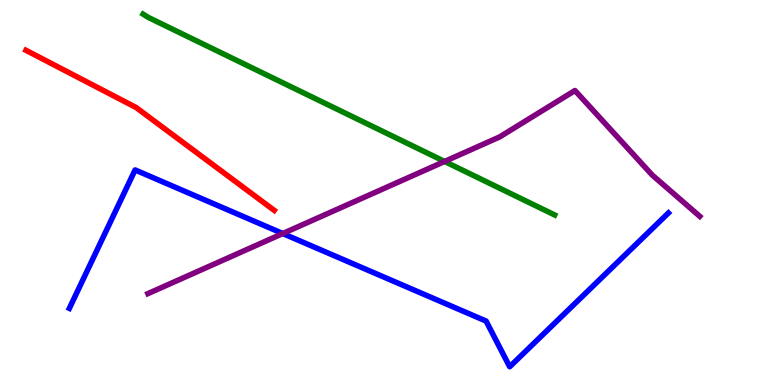[{'lines': ['blue', 'red'], 'intersections': []}, {'lines': ['green', 'red'], 'intersections': []}, {'lines': ['purple', 'red'], 'intersections': []}, {'lines': ['blue', 'green'], 'intersections': []}, {'lines': ['blue', 'purple'], 'intersections': [{'x': 3.65, 'y': 3.93}]}, {'lines': ['green', 'purple'], 'intersections': [{'x': 5.74, 'y': 5.81}]}]